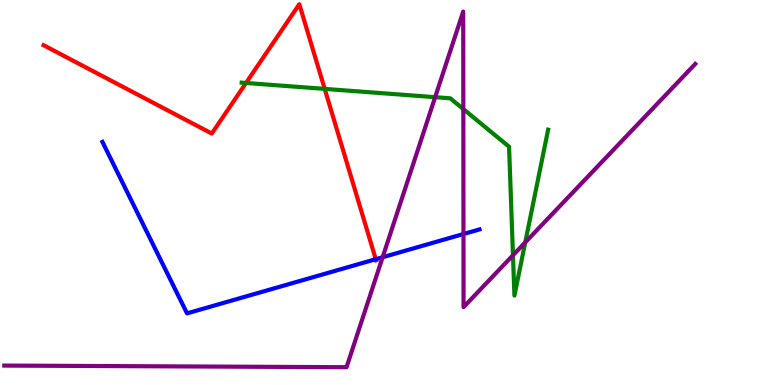[{'lines': ['blue', 'red'], 'intersections': [{'x': 4.85, 'y': 3.27}]}, {'lines': ['green', 'red'], 'intersections': [{'x': 3.17, 'y': 7.84}, {'x': 4.19, 'y': 7.69}]}, {'lines': ['purple', 'red'], 'intersections': []}, {'lines': ['blue', 'green'], 'intersections': []}, {'lines': ['blue', 'purple'], 'intersections': [{'x': 4.94, 'y': 3.32}, {'x': 5.98, 'y': 3.92}]}, {'lines': ['green', 'purple'], 'intersections': [{'x': 5.61, 'y': 7.48}, {'x': 5.98, 'y': 7.17}, {'x': 6.62, 'y': 3.37}, {'x': 6.78, 'y': 3.7}]}]